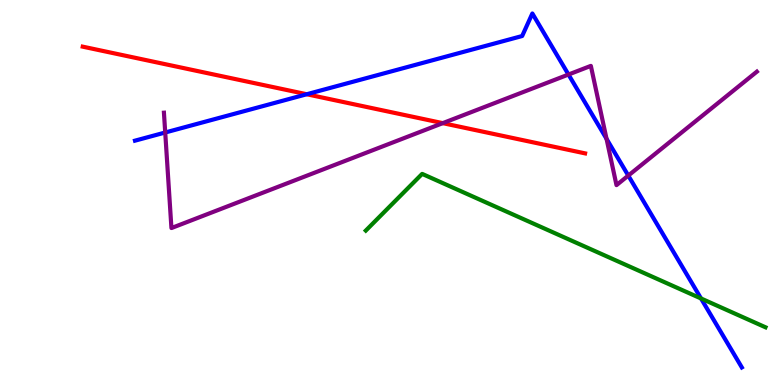[{'lines': ['blue', 'red'], 'intersections': [{'x': 3.96, 'y': 7.55}]}, {'lines': ['green', 'red'], 'intersections': []}, {'lines': ['purple', 'red'], 'intersections': [{'x': 5.71, 'y': 6.8}]}, {'lines': ['blue', 'green'], 'intersections': [{'x': 9.05, 'y': 2.25}]}, {'lines': ['blue', 'purple'], 'intersections': [{'x': 2.13, 'y': 6.56}, {'x': 7.34, 'y': 8.06}, {'x': 7.83, 'y': 6.39}, {'x': 8.11, 'y': 5.44}]}, {'lines': ['green', 'purple'], 'intersections': []}]